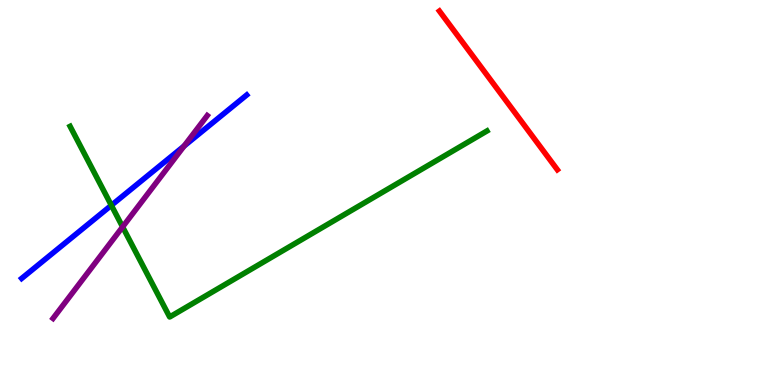[{'lines': ['blue', 'red'], 'intersections': []}, {'lines': ['green', 'red'], 'intersections': []}, {'lines': ['purple', 'red'], 'intersections': []}, {'lines': ['blue', 'green'], 'intersections': [{'x': 1.44, 'y': 4.67}]}, {'lines': ['blue', 'purple'], 'intersections': [{'x': 2.38, 'y': 6.21}]}, {'lines': ['green', 'purple'], 'intersections': [{'x': 1.58, 'y': 4.11}]}]